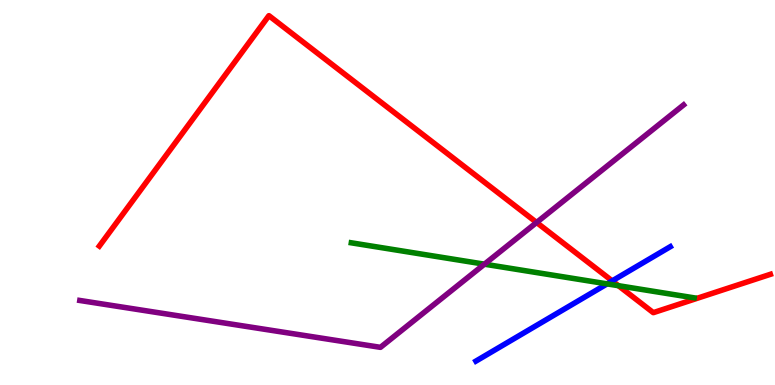[{'lines': ['blue', 'red'], 'intersections': [{'x': 7.9, 'y': 2.7}]}, {'lines': ['green', 'red'], 'intersections': [{'x': 7.98, 'y': 2.58}]}, {'lines': ['purple', 'red'], 'intersections': [{'x': 6.92, 'y': 4.22}]}, {'lines': ['blue', 'green'], 'intersections': [{'x': 7.83, 'y': 2.63}]}, {'lines': ['blue', 'purple'], 'intersections': []}, {'lines': ['green', 'purple'], 'intersections': [{'x': 6.25, 'y': 3.14}]}]